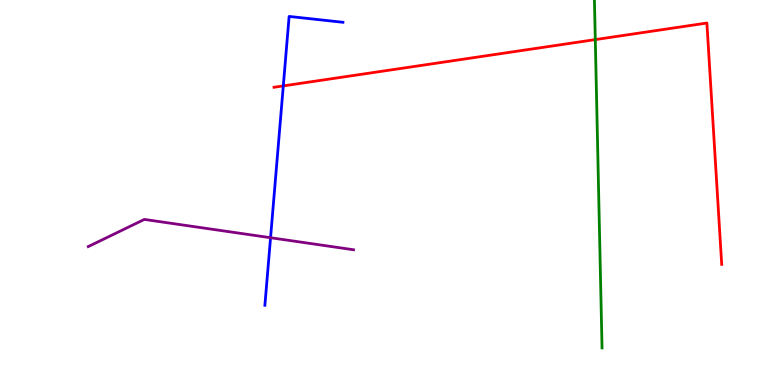[{'lines': ['blue', 'red'], 'intersections': [{'x': 3.66, 'y': 7.77}]}, {'lines': ['green', 'red'], 'intersections': [{'x': 7.68, 'y': 8.97}]}, {'lines': ['purple', 'red'], 'intersections': []}, {'lines': ['blue', 'green'], 'intersections': []}, {'lines': ['blue', 'purple'], 'intersections': [{'x': 3.49, 'y': 3.83}]}, {'lines': ['green', 'purple'], 'intersections': []}]